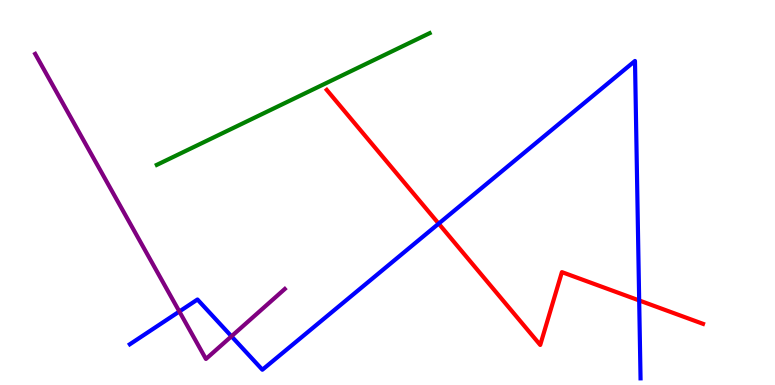[{'lines': ['blue', 'red'], 'intersections': [{'x': 5.66, 'y': 4.19}, {'x': 8.25, 'y': 2.2}]}, {'lines': ['green', 'red'], 'intersections': []}, {'lines': ['purple', 'red'], 'intersections': []}, {'lines': ['blue', 'green'], 'intersections': []}, {'lines': ['blue', 'purple'], 'intersections': [{'x': 2.31, 'y': 1.91}, {'x': 2.99, 'y': 1.27}]}, {'lines': ['green', 'purple'], 'intersections': []}]